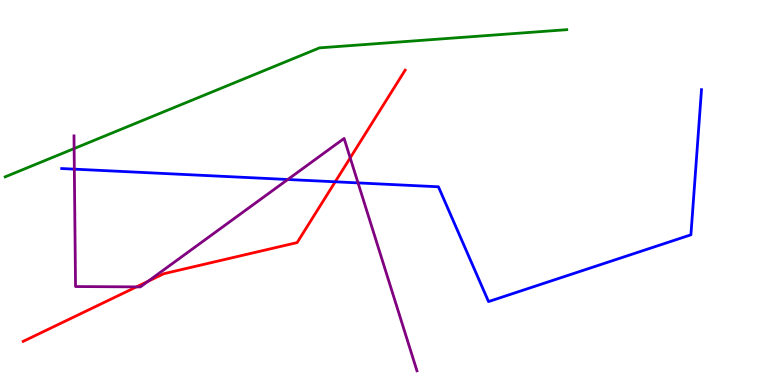[{'lines': ['blue', 'red'], 'intersections': [{'x': 4.33, 'y': 5.28}]}, {'lines': ['green', 'red'], 'intersections': []}, {'lines': ['purple', 'red'], 'intersections': [{'x': 1.76, 'y': 2.55}, {'x': 1.91, 'y': 2.69}, {'x': 4.52, 'y': 5.9}]}, {'lines': ['blue', 'green'], 'intersections': []}, {'lines': ['blue', 'purple'], 'intersections': [{'x': 0.959, 'y': 5.61}, {'x': 3.71, 'y': 5.34}, {'x': 4.62, 'y': 5.25}]}, {'lines': ['green', 'purple'], 'intersections': [{'x': 0.956, 'y': 6.14}]}]